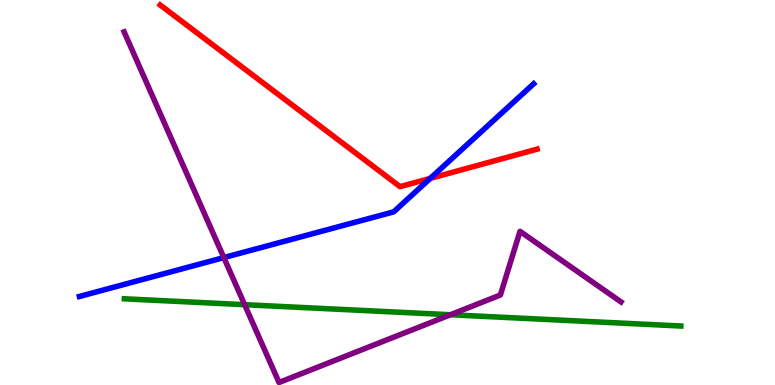[{'lines': ['blue', 'red'], 'intersections': [{'x': 5.55, 'y': 5.37}]}, {'lines': ['green', 'red'], 'intersections': []}, {'lines': ['purple', 'red'], 'intersections': []}, {'lines': ['blue', 'green'], 'intersections': []}, {'lines': ['blue', 'purple'], 'intersections': [{'x': 2.89, 'y': 3.31}]}, {'lines': ['green', 'purple'], 'intersections': [{'x': 3.16, 'y': 2.09}, {'x': 5.81, 'y': 1.82}]}]